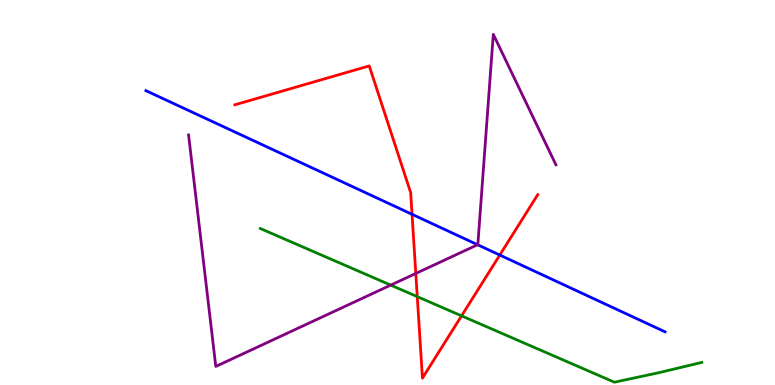[{'lines': ['blue', 'red'], 'intersections': [{'x': 5.32, 'y': 4.43}, {'x': 6.45, 'y': 3.38}]}, {'lines': ['green', 'red'], 'intersections': [{'x': 5.38, 'y': 2.3}, {'x': 5.96, 'y': 1.8}]}, {'lines': ['purple', 'red'], 'intersections': [{'x': 5.37, 'y': 2.9}]}, {'lines': ['blue', 'green'], 'intersections': []}, {'lines': ['blue', 'purple'], 'intersections': [{'x': 6.16, 'y': 3.64}]}, {'lines': ['green', 'purple'], 'intersections': [{'x': 5.04, 'y': 2.59}]}]